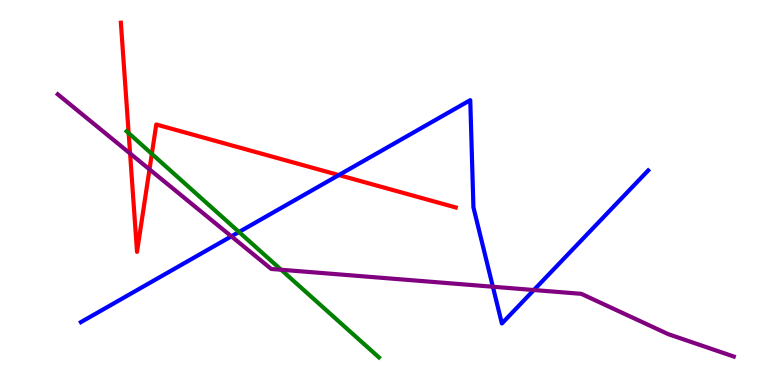[{'lines': ['blue', 'red'], 'intersections': [{'x': 4.37, 'y': 5.45}]}, {'lines': ['green', 'red'], 'intersections': [{'x': 1.66, 'y': 6.54}, {'x': 1.96, 'y': 6.0}]}, {'lines': ['purple', 'red'], 'intersections': [{'x': 1.68, 'y': 6.01}, {'x': 1.93, 'y': 5.6}]}, {'lines': ['blue', 'green'], 'intersections': [{'x': 3.08, 'y': 3.97}]}, {'lines': ['blue', 'purple'], 'intersections': [{'x': 2.99, 'y': 3.86}, {'x': 6.36, 'y': 2.55}, {'x': 6.89, 'y': 2.47}]}, {'lines': ['green', 'purple'], 'intersections': [{'x': 3.63, 'y': 2.99}]}]